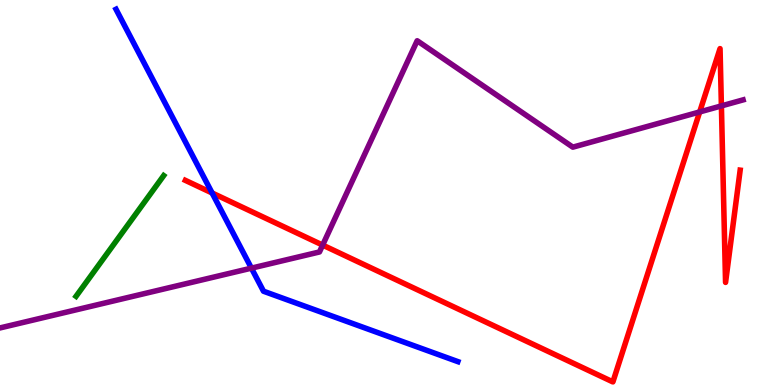[{'lines': ['blue', 'red'], 'intersections': [{'x': 2.74, 'y': 4.99}]}, {'lines': ['green', 'red'], 'intersections': []}, {'lines': ['purple', 'red'], 'intersections': [{'x': 4.16, 'y': 3.63}, {'x': 9.03, 'y': 7.09}, {'x': 9.31, 'y': 7.25}]}, {'lines': ['blue', 'green'], 'intersections': []}, {'lines': ['blue', 'purple'], 'intersections': [{'x': 3.24, 'y': 3.04}]}, {'lines': ['green', 'purple'], 'intersections': []}]